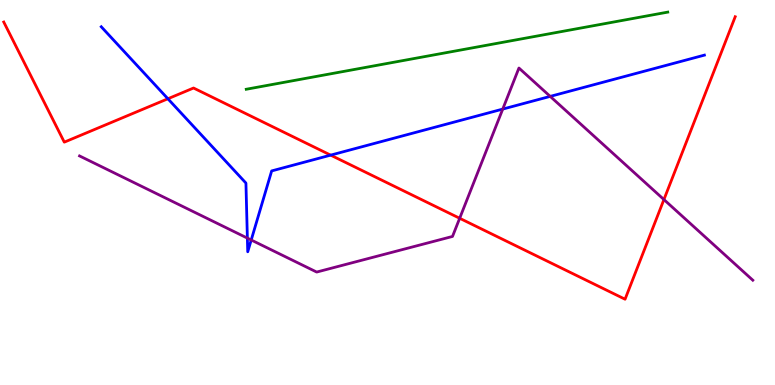[{'lines': ['blue', 'red'], 'intersections': [{'x': 2.17, 'y': 7.43}, {'x': 4.27, 'y': 5.97}]}, {'lines': ['green', 'red'], 'intersections': []}, {'lines': ['purple', 'red'], 'intersections': [{'x': 5.93, 'y': 4.33}, {'x': 8.57, 'y': 4.82}]}, {'lines': ['blue', 'green'], 'intersections': []}, {'lines': ['blue', 'purple'], 'intersections': [{'x': 3.19, 'y': 3.82}, {'x': 3.24, 'y': 3.77}, {'x': 6.49, 'y': 7.17}, {'x': 7.1, 'y': 7.5}]}, {'lines': ['green', 'purple'], 'intersections': []}]